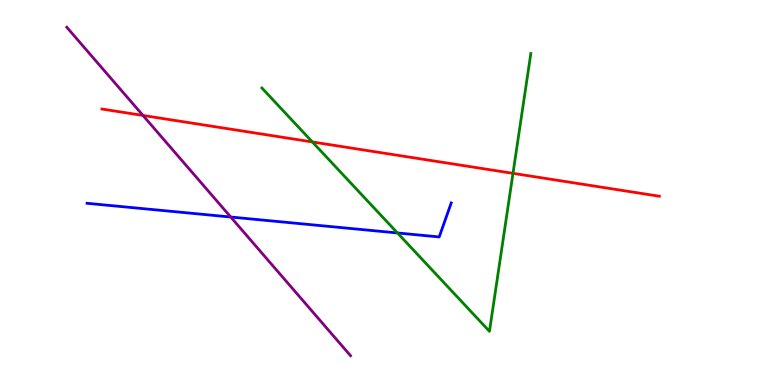[{'lines': ['blue', 'red'], 'intersections': []}, {'lines': ['green', 'red'], 'intersections': [{'x': 4.03, 'y': 6.31}, {'x': 6.62, 'y': 5.5}]}, {'lines': ['purple', 'red'], 'intersections': [{'x': 1.84, 'y': 7.0}]}, {'lines': ['blue', 'green'], 'intersections': [{'x': 5.13, 'y': 3.95}]}, {'lines': ['blue', 'purple'], 'intersections': [{'x': 2.98, 'y': 4.36}]}, {'lines': ['green', 'purple'], 'intersections': []}]